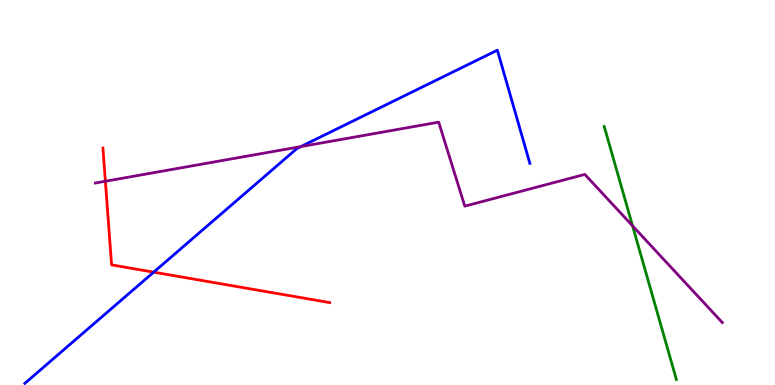[{'lines': ['blue', 'red'], 'intersections': [{'x': 1.98, 'y': 2.93}]}, {'lines': ['green', 'red'], 'intersections': []}, {'lines': ['purple', 'red'], 'intersections': [{'x': 1.36, 'y': 5.29}]}, {'lines': ['blue', 'green'], 'intersections': []}, {'lines': ['blue', 'purple'], 'intersections': [{'x': 3.88, 'y': 6.19}]}, {'lines': ['green', 'purple'], 'intersections': [{'x': 8.16, 'y': 4.13}]}]